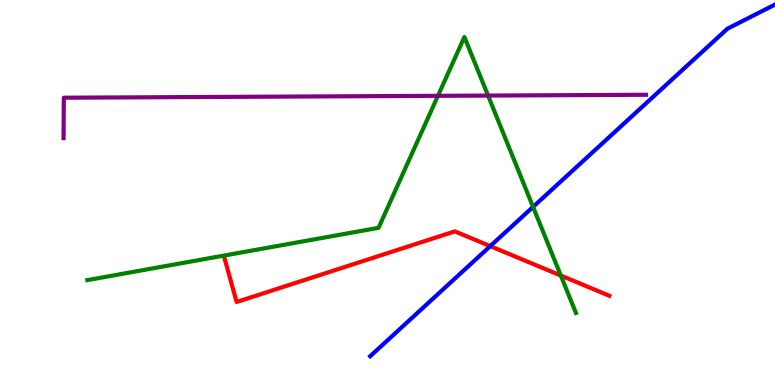[{'lines': ['blue', 'red'], 'intersections': [{'x': 6.33, 'y': 3.61}]}, {'lines': ['green', 'red'], 'intersections': [{'x': 7.24, 'y': 2.84}]}, {'lines': ['purple', 'red'], 'intersections': []}, {'lines': ['blue', 'green'], 'intersections': [{'x': 6.88, 'y': 4.63}]}, {'lines': ['blue', 'purple'], 'intersections': []}, {'lines': ['green', 'purple'], 'intersections': [{'x': 5.65, 'y': 7.51}, {'x': 6.3, 'y': 7.52}]}]